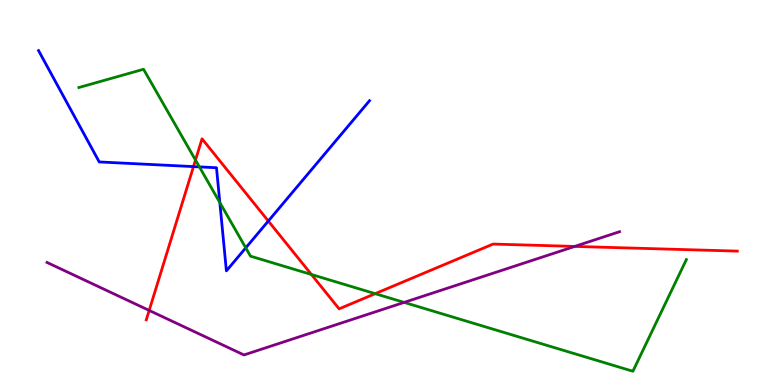[{'lines': ['blue', 'red'], 'intersections': [{'x': 2.5, 'y': 5.67}, {'x': 3.46, 'y': 4.26}]}, {'lines': ['green', 'red'], 'intersections': [{'x': 2.52, 'y': 5.84}, {'x': 4.02, 'y': 2.87}, {'x': 4.84, 'y': 2.37}]}, {'lines': ['purple', 'red'], 'intersections': [{'x': 1.92, 'y': 1.94}, {'x': 7.42, 'y': 3.6}]}, {'lines': ['blue', 'green'], 'intersections': [{'x': 2.57, 'y': 5.67}, {'x': 2.84, 'y': 4.74}, {'x': 3.17, 'y': 3.56}]}, {'lines': ['blue', 'purple'], 'intersections': []}, {'lines': ['green', 'purple'], 'intersections': [{'x': 5.21, 'y': 2.15}]}]